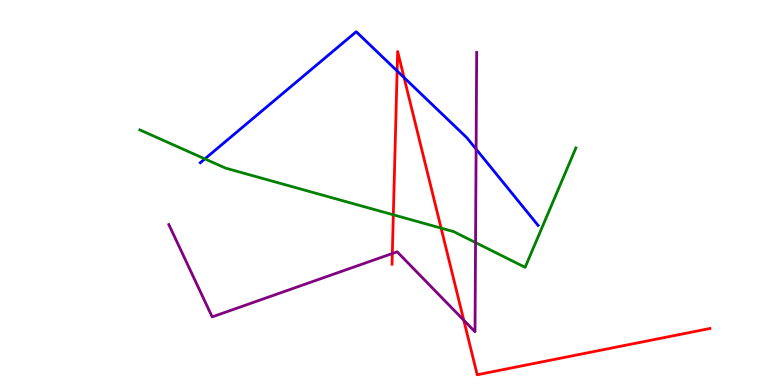[{'lines': ['blue', 'red'], 'intersections': [{'x': 5.12, 'y': 8.16}, {'x': 5.21, 'y': 7.98}]}, {'lines': ['green', 'red'], 'intersections': [{'x': 5.08, 'y': 4.42}, {'x': 5.69, 'y': 4.08}]}, {'lines': ['purple', 'red'], 'intersections': [{'x': 5.06, 'y': 3.42}, {'x': 5.98, 'y': 1.68}]}, {'lines': ['blue', 'green'], 'intersections': [{'x': 2.64, 'y': 5.87}]}, {'lines': ['blue', 'purple'], 'intersections': [{'x': 6.14, 'y': 6.13}]}, {'lines': ['green', 'purple'], 'intersections': [{'x': 6.14, 'y': 3.7}]}]